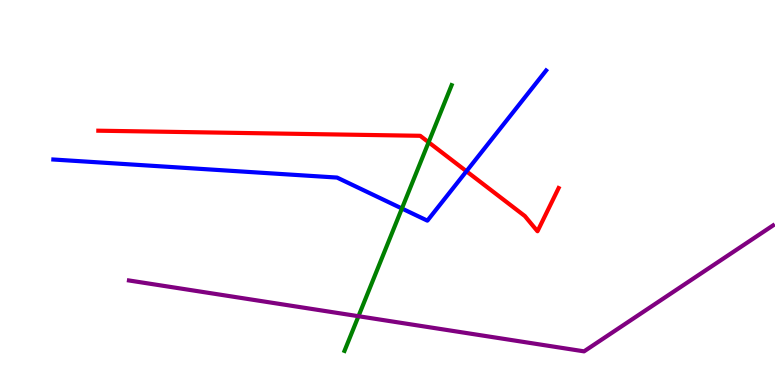[{'lines': ['blue', 'red'], 'intersections': [{'x': 6.02, 'y': 5.55}]}, {'lines': ['green', 'red'], 'intersections': [{'x': 5.53, 'y': 6.31}]}, {'lines': ['purple', 'red'], 'intersections': []}, {'lines': ['blue', 'green'], 'intersections': [{'x': 5.19, 'y': 4.58}]}, {'lines': ['blue', 'purple'], 'intersections': []}, {'lines': ['green', 'purple'], 'intersections': [{'x': 4.63, 'y': 1.79}]}]